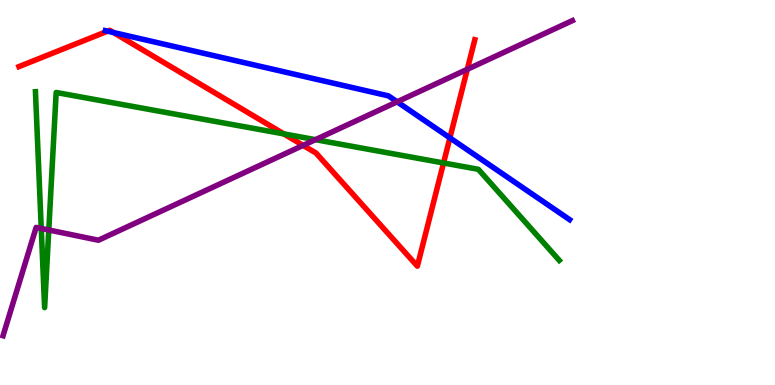[{'lines': ['blue', 'red'], 'intersections': [{'x': 1.39, 'y': 9.19}, {'x': 1.46, 'y': 9.16}, {'x': 5.81, 'y': 6.42}]}, {'lines': ['green', 'red'], 'intersections': [{'x': 3.66, 'y': 6.52}, {'x': 5.72, 'y': 5.77}]}, {'lines': ['purple', 'red'], 'intersections': [{'x': 3.91, 'y': 6.22}, {'x': 6.03, 'y': 8.2}]}, {'lines': ['blue', 'green'], 'intersections': []}, {'lines': ['blue', 'purple'], 'intersections': [{'x': 5.12, 'y': 7.36}]}, {'lines': ['green', 'purple'], 'intersections': [{'x': 0.532, 'y': 4.07}, {'x': 0.629, 'y': 4.03}, {'x': 4.07, 'y': 6.37}]}]